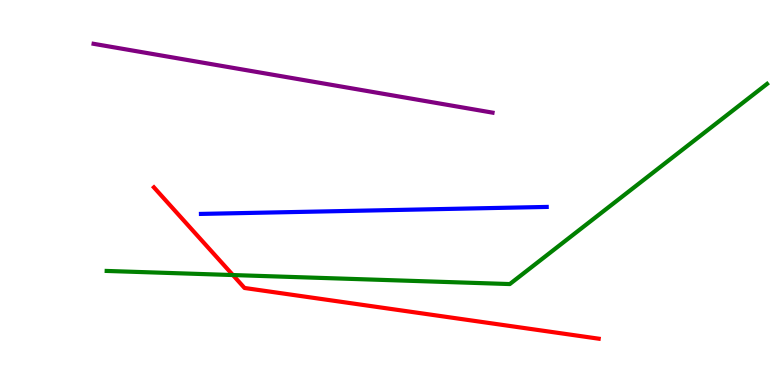[{'lines': ['blue', 'red'], 'intersections': []}, {'lines': ['green', 'red'], 'intersections': [{'x': 3.0, 'y': 2.86}]}, {'lines': ['purple', 'red'], 'intersections': []}, {'lines': ['blue', 'green'], 'intersections': []}, {'lines': ['blue', 'purple'], 'intersections': []}, {'lines': ['green', 'purple'], 'intersections': []}]